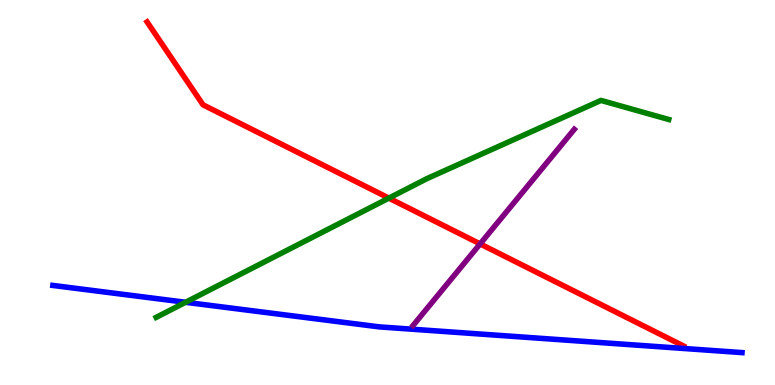[{'lines': ['blue', 'red'], 'intersections': []}, {'lines': ['green', 'red'], 'intersections': [{'x': 5.02, 'y': 4.85}]}, {'lines': ['purple', 'red'], 'intersections': [{'x': 6.2, 'y': 3.66}]}, {'lines': ['blue', 'green'], 'intersections': [{'x': 2.39, 'y': 2.15}]}, {'lines': ['blue', 'purple'], 'intersections': []}, {'lines': ['green', 'purple'], 'intersections': []}]